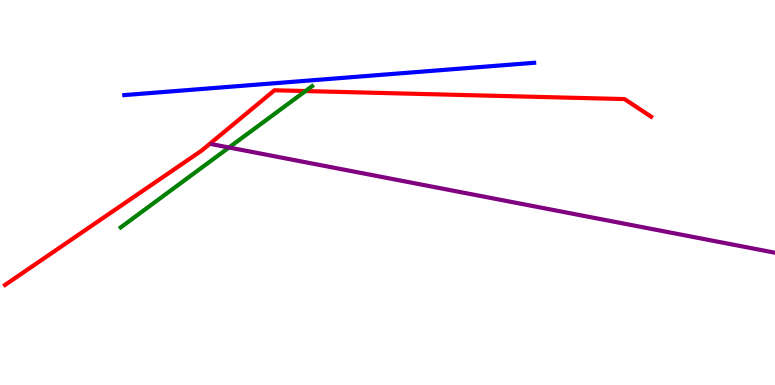[{'lines': ['blue', 'red'], 'intersections': []}, {'lines': ['green', 'red'], 'intersections': [{'x': 3.94, 'y': 7.63}]}, {'lines': ['purple', 'red'], 'intersections': []}, {'lines': ['blue', 'green'], 'intersections': []}, {'lines': ['blue', 'purple'], 'intersections': []}, {'lines': ['green', 'purple'], 'intersections': [{'x': 2.95, 'y': 6.17}]}]